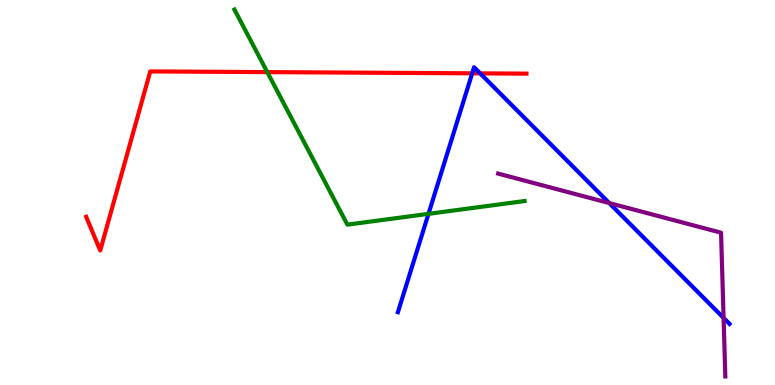[{'lines': ['blue', 'red'], 'intersections': [{'x': 6.09, 'y': 8.1}, {'x': 6.2, 'y': 8.09}]}, {'lines': ['green', 'red'], 'intersections': [{'x': 3.45, 'y': 8.13}]}, {'lines': ['purple', 'red'], 'intersections': []}, {'lines': ['blue', 'green'], 'intersections': [{'x': 5.53, 'y': 4.45}]}, {'lines': ['blue', 'purple'], 'intersections': [{'x': 7.86, 'y': 4.73}, {'x': 9.34, 'y': 1.74}]}, {'lines': ['green', 'purple'], 'intersections': []}]